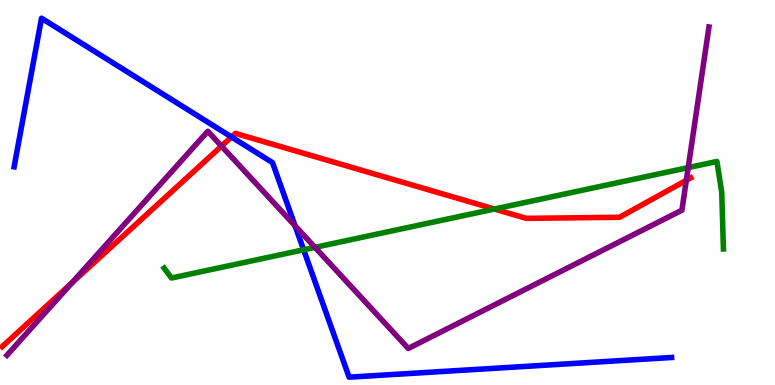[{'lines': ['blue', 'red'], 'intersections': [{'x': 2.99, 'y': 6.44}]}, {'lines': ['green', 'red'], 'intersections': [{'x': 6.38, 'y': 4.57}]}, {'lines': ['purple', 'red'], 'intersections': [{'x': 0.926, 'y': 2.65}, {'x': 2.86, 'y': 6.21}, {'x': 8.86, 'y': 5.32}]}, {'lines': ['blue', 'green'], 'intersections': [{'x': 3.92, 'y': 3.51}]}, {'lines': ['blue', 'purple'], 'intersections': [{'x': 3.81, 'y': 4.13}]}, {'lines': ['green', 'purple'], 'intersections': [{'x': 4.06, 'y': 3.57}, {'x': 8.88, 'y': 5.65}]}]